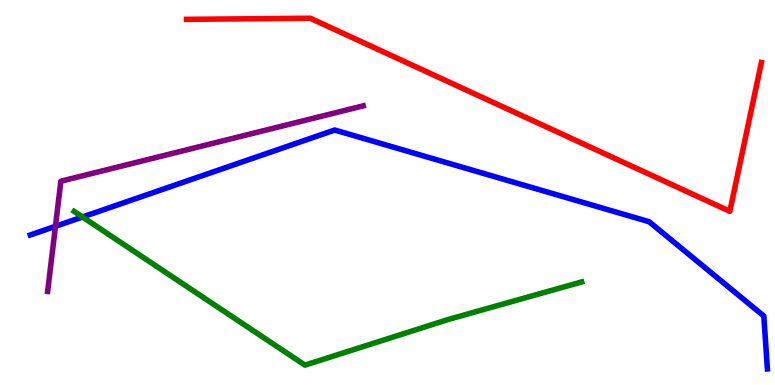[{'lines': ['blue', 'red'], 'intersections': []}, {'lines': ['green', 'red'], 'intersections': []}, {'lines': ['purple', 'red'], 'intersections': []}, {'lines': ['blue', 'green'], 'intersections': [{'x': 1.06, 'y': 4.36}]}, {'lines': ['blue', 'purple'], 'intersections': [{'x': 0.715, 'y': 4.12}]}, {'lines': ['green', 'purple'], 'intersections': []}]